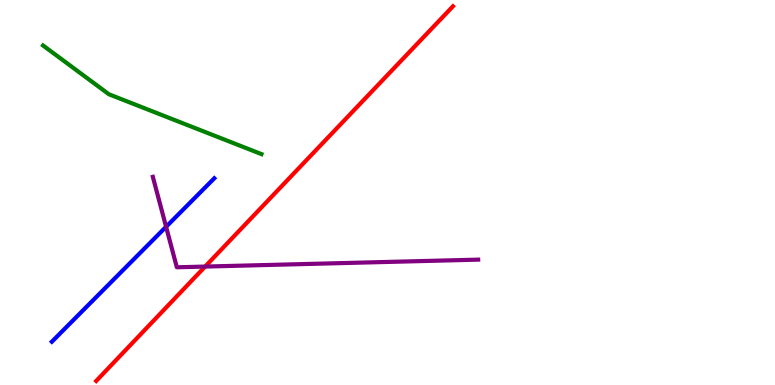[{'lines': ['blue', 'red'], 'intersections': []}, {'lines': ['green', 'red'], 'intersections': []}, {'lines': ['purple', 'red'], 'intersections': [{'x': 2.65, 'y': 3.08}]}, {'lines': ['blue', 'green'], 'intersections': []}, {'lines': ['blue', 'purple'], 'intersections': [{'x': 2.14, 'y': 4.11}]}, {'lines': ['green', 'purple'], 'intersections': []}]